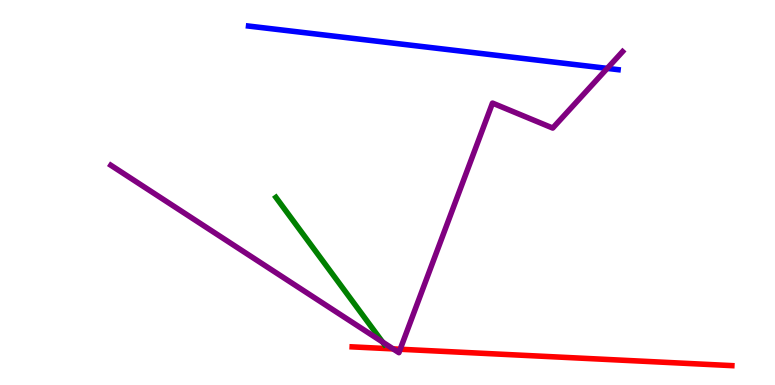[{'lines': ['blue', 'red'], 'intersections': []}, {'lines': ['green', 'red'], 'intersections': []}, {'lines': ['purple', 'red'], 'intersections': [{'x': 5.07, 'y': 0.938}, {'x': 5.16, 'y': 0.929}]}, {'lines': ['blue', 'green'], 'intersections': []}, {'lines': ['blue', 'purple'], 'intersections': [{'x': 7.84, 'y': 8.22}]}, {'lines': ['green', 'purple'], 'intersections': [{'x': 4.94, 'y': 1.12}]}]